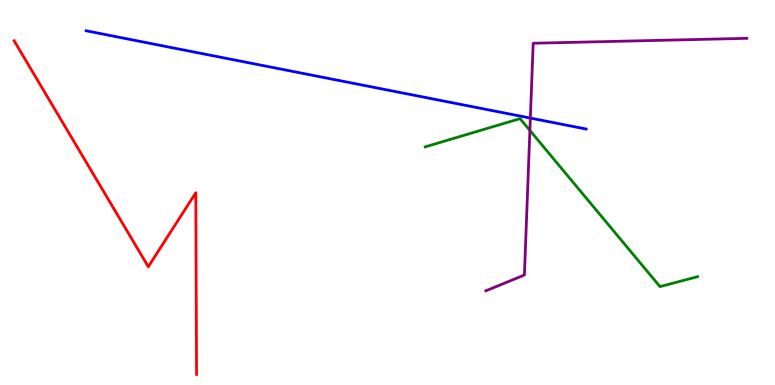[{'lines': ['blue', 'red'], 'intersections': []}, {'lines': ['green', 'red'], 'intersections': []}, {'lines': ['purple', 'red'], 'intersections': []}, {'lines': ['blue', 'green'], 'intersections': []}, {'lines': ['blue', 'purple'], 'intersections': [{'x': 6.84, 'y': 6.93}]}, {'lines': ['green', 'purple'], 'intersections': [{'x': 6.84, 'y': 6.61}]}]